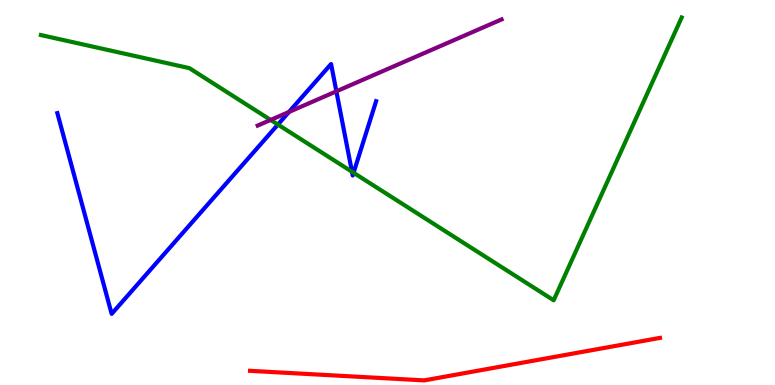[{'lines': ['blue', 'red'], 'intersections': []}, {'lines': ['green', 'red'], 'intersections': []}, {'lines': ['purple', 'red'], 'intersections': []}, {'lines': ['blue', 'green'], 'intersections': [{'x': 3.59, 'y': 6.76}, {'x': 4.54, 'y': 5.54}, {'x': 4.56, 'y': 5.51}]}, {'lines': ['blue', 'purple'], 'intersections': [{'x': 3.73, 'y': 7.09}, {'x': 4.34, 'y': 7.63}]}, {'lines': ['green', 'purple'], 'intersections': [{'x': 3.49, 'y': 6.88}]}]